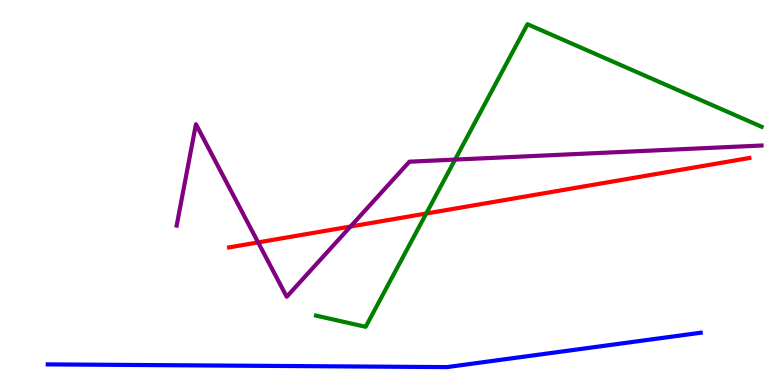[{'lines': ['blue', 'red'], 'intersections': []}, {'lines': ['green', 'red'], 'intersections': [{'x': 5.5, 'y': 4.45}]}, {'lines': ['purple', 'red'], 'intersections': [{'x': 3.33, 'y': 3.7}, {'x': 4.52, 'y': 4.12}]}, {'lines': ['blue', 'green'], 'intersections': []}, {'lines': ['blue', 'purple'], 'intersections': []}, {'lines': ['green', 'purple'], 'intersections': [{'x': 5.87, 'y': 5.85}]}]